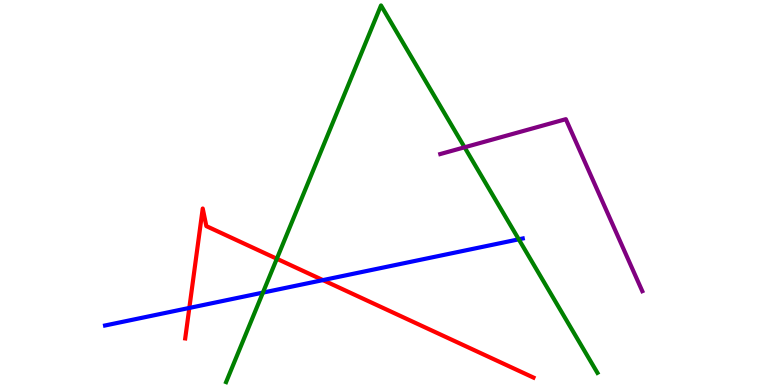[{'lines': ['blue', 'red'], 'intersections': [{'x': 2.44, 'y': 2.0}, {'x': 4.17, 'y': 2.72}]}, {'lines': ['green', 'red'], 'intersections': [{'x': 3.57, 'y': 3.28}]}, {'lines': ['purple', 'red'], 'intersections': []}, {'lines': ['blue', 'green'], 'intersections': [{'x': 3.39, 'y': 2.4}, {'x': 6.69, 'y': 3.78}]}, {'lines': ['blue', 'purple'], 'intersections': []}, {'lines': ['green', 'purple'], 'intersections': [{'x': 5.99, 'y': 6.17}]}]